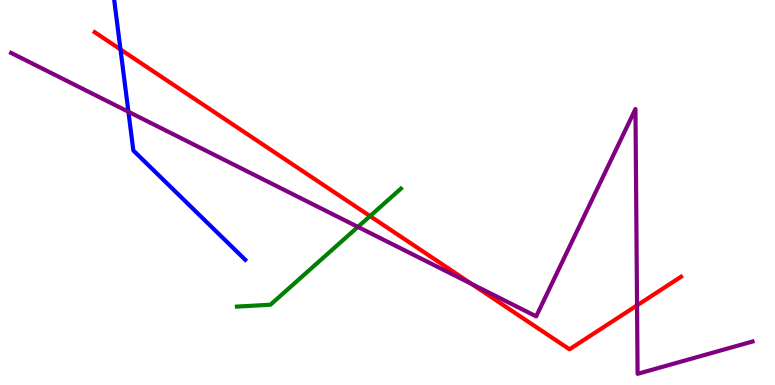[{'lines': ['blue', 'red'], 'intersections': [{'x': 1.55, 'y': 8.72}]}, {'lines': ['green', 'red'], 'intersections': [{'x': 4.77, 'y': 4.39}]}, {'lines': ['purple', 'red'], 'intersections': [{'x': 6.09, 'y': 2.62}, {'x': 8.22, 'y': 2.07}]}, {'lines': ['blue', 'green'], 'intersections': []}, {'lines': ['blue', 'purple'], 'intersections': [{'x': 1.66, 'y': 7.1}]}, {'lines': ['green', 'purple'], 'intersections': [{'x': 4.62, 'y': 4.11}]}]